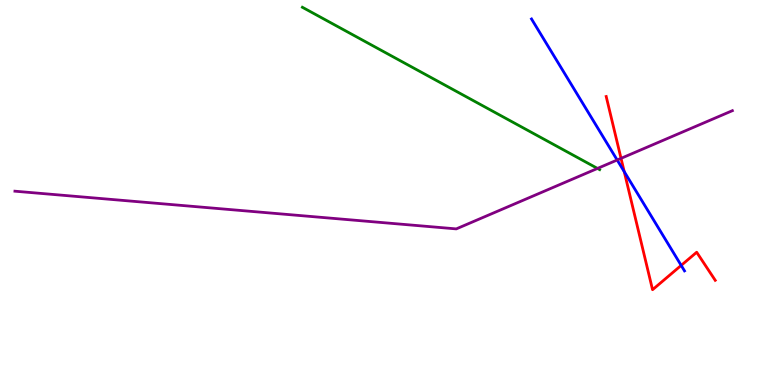[{'lines': ['blue', 'red'], 'intersections': [{'x': 8.05, 'y': 5.54}, {'x': 8.79, 'y': 3.11}]}, {'lines': ['green', 'red'], 'intersections': []}, {'lines': ['purple', 'red'], 'intersections': [{'x': 8.01, 'y': 5.89}]}, {'lines': ['blue', 'green'], 'intersections': []}, {'lines': ['blue', 'purple'], 'intersections': [{'x': 7.96, 'y': 5.84}]}, {'lines': ['green', 'purple'], 'intersections': [{'x': 7.71, 'y': 5.63}]}]